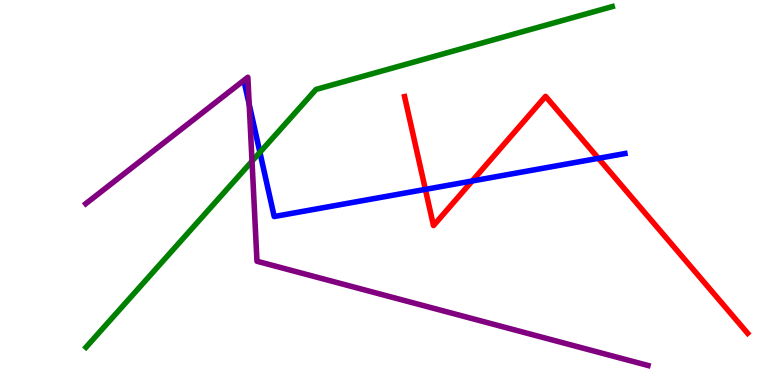[{'lines': ['blue', 'red'], 'intersections': [{'x': 5.49, 'y': 5.08}, {'x': 6.09, 'y': 5.3}, {'x': 7.72, 'y': 5.89}]}, {'lines': ['green', 'red'], 'intersections': []}, {'lines': ['purple', 'red'], 'intersections': []}, {'lines': ['blue', 'green'], 'intersections': [{'x': 3.35, 'y': 6.04}]}, {'lines': ['blue', 'purple'], 'intersections': [{'x': 3.22, 'y': 7.29}]}, {'lines': ['green', 'purple'], 'intersections': [{'x': 3.25, 'y': 5.81}]}]